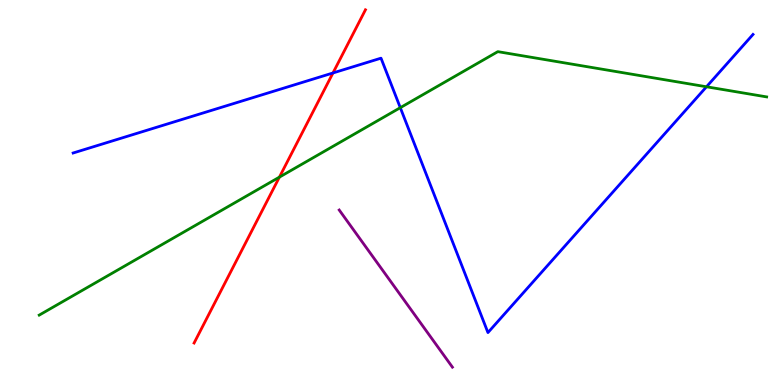[{'lines': ['blue', 'red'], 'intersections': [{'x': 4.3, 'y': 8.1}]}, {'lines': ['green', 'red'], 'intersections': [{'x': 3.61, 'y': 5.4}]}, {'lines': ['purple', 'red'], 'intersections': []}, {'lines': ['blue', 'green'], 'intersections': [{'x': 5.17, 'y': 7.2}, {'x': 9.12, 'y': 7.75}]}, {'lines': ['blue', 'purple'], 'intersections': []}, {'lines': ['green', 'purple'], 'intersections': []}]